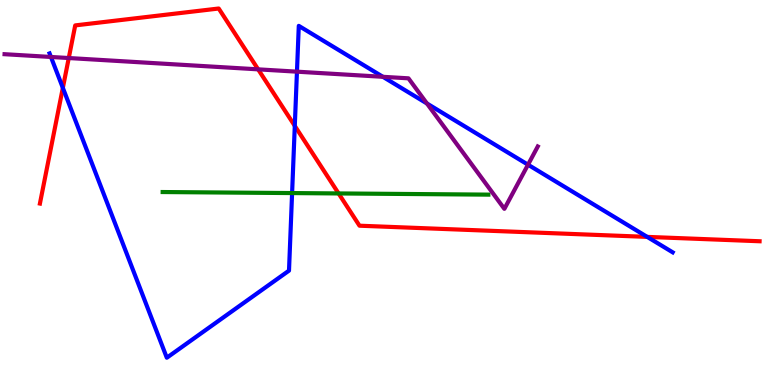[{'lines': ['blue', 'red'], 'intersections': [{'x': 0.811, 'y': 7.72}, {'x': 3.8, 'y': 6.73}, {'x': 8.35, 'y': 3.85}]}, {'lines': ['green', 'red'], 'intersections': [{'x': 4.37, 'y': 4.98}]}, {'lines': ['purple', 'red'], 'intersections': [{'x': 0.887, 'y': 8.49}, {'x': 3.33, 'y': 8.2}]}, {'lines': ['blue', 'green'], 'intersections': [{'x': 3.77, 'y': 4.99}]}, {'lines': ['blue', 'purple'], 'intersections': [{'x': 0.657, 'y': 8.52}, {'x': 3.83, 'y': 8.14}, {'x': 4.94, 'y': 8.01}, {'x': 5.51, 'y': 7.31}, {'x': 6.81, 'y': 5.72}]}, {'lines': ['green', 'purple'], 'intersections': []}]